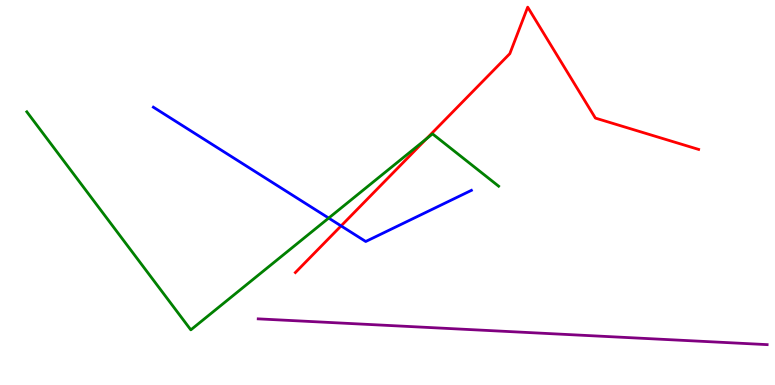[{'lines': ['blue', 'red'], 'intersections': [{'x': 4.4, 'y': 4.13}]}, {'lines': ['green', 'red'], 'intersections': [{'x': 5.5, 'y': 6.39}]}, {'lines': ['purple', 'red'], 'intersections': []}, {'lines': ['blue', 'green'], 'intersections': [{'x': 4.24, 'y': 4.34}]}, {'lines': ['blue', 'purple'], 'intersections': []}, {'lines': ['green', 'purple'], 'intersections': []}]